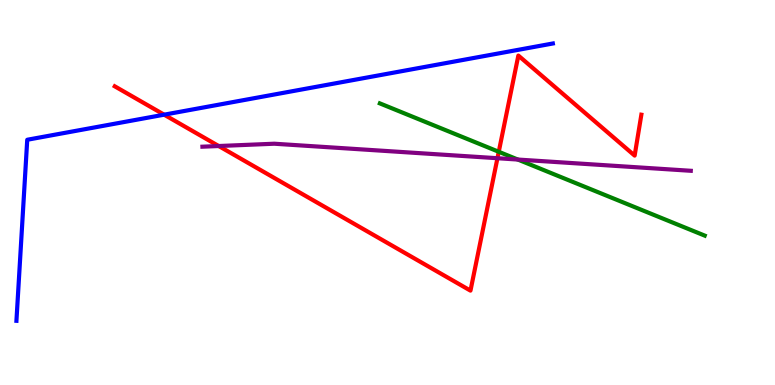[{'lines': ['blue', 'red'], 'intersections': [{'x': 2.12, 'y': 7.02}]}, {'lines': ['green', 'red'], 'intersections': [{'x': 6.44, 'y': 6.06}]}, {'lines': ['purple', 'red'], 'intersections': [{'x': 2.82, 'y': 6.21}, {'x': 6.42, 'y': 5.89}]}, {'lines': ['blue', 'green'], 'intersections': []}, {'lines': ['blue', 'purple'], 'intersections': []}, {'lines': ['green', 'purple'], 'intersections': [{'x': 6.68, 'y': 5.86}]}]